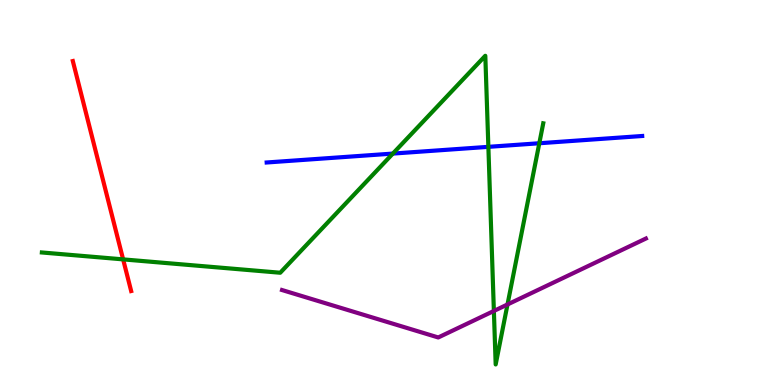[{'lines': ['blue', 'red'], 'intersections': []}, {'lines': ['green', 'red'], 'intersections': [{'x': 1.59, 'y': 3.26}]}, {'lines': ['purple', 'red'], 'intersections': []}, {'lines': ['blue', 'green'], 'intersections': [{'x': 5.07, 'y': 6.01}, {'x': 6.3, 'y': 6.19}, {'x': 6.96, 'y': 6.28}]}, {'lines': ['blue', 'purple'], 'intersections': []}, {'lines': ['green', 'purple'], 'intersections': [{'x': 6.37, 'y': 1.92}, {'x': 6.55, 'y': 2.09}]}]